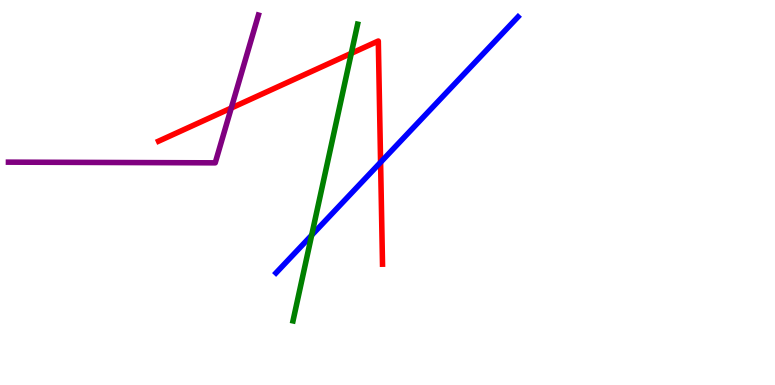[{'lines': ['blue', 'red'], 'intersections': [{'x': 4.91, 'y': 5.78}]}, {'lines': ['green', 'red'], 'intersections': [{'x': 4.53, 'y': 8.61}]}, {'lines': ['purple', 'red'], 'intersections': [{'x': 2.98, 'y': 7.19}]}, {'lines': ['blue', 'green'], 'intersections': [{'x': 4.02, 'y': 3.89}]}, {'lines': ['blue', 'purple'], 'intersections': []}, {'lines': ['green', 'purple'], 'intersections': []}]